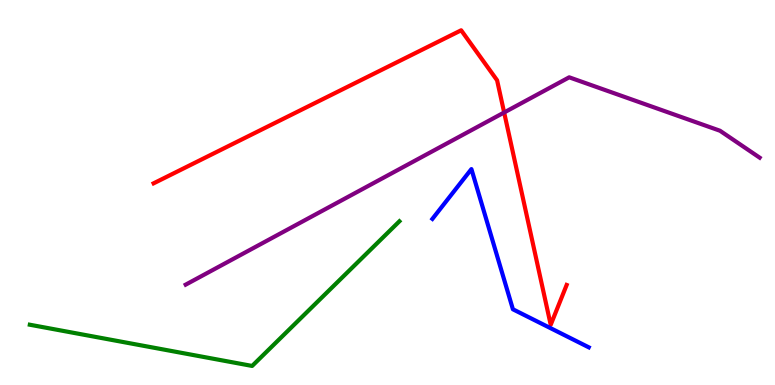[{'lines': ['blue', 'red'], 'intersections': []}, {'lines': ['green', 'red'], 'intersections': []}, {'lines': ['purple', 'red'], 'intersections': [{'x': 6.51, 'y': 7.08}]}, {'lines': ['blue', 'green'], 'intersections': []}, {'lines': ['blue', 'purple'], 'intersections': []}, {'lines': ['green', 'purple'], 'intersections': []}]